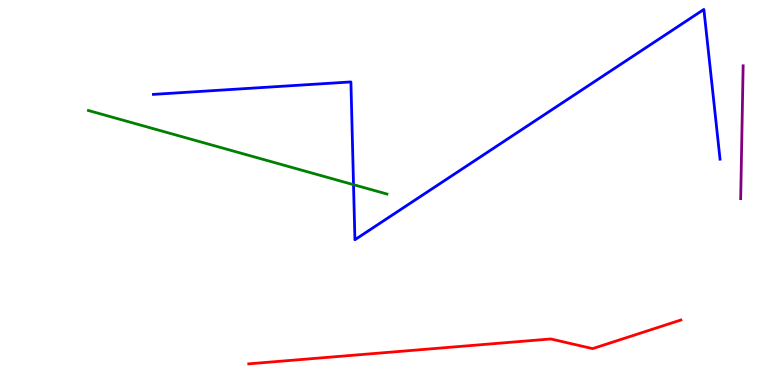[{'lines': ['blue', 'red'], 'intersections': []}, {'lines': ['green', 'red'], 'intersections': []}, {'lines': ['purple', 'red'], 'intersections': []}, {'lines': ['blue', 'green'], 'intersections': [{'x': 4.56, 'y': 5.2}]}, {'lines': ['blue', 'purple'], 'intersections': []}, {'lines': ['green', 'purple'], 'intersections': []}]